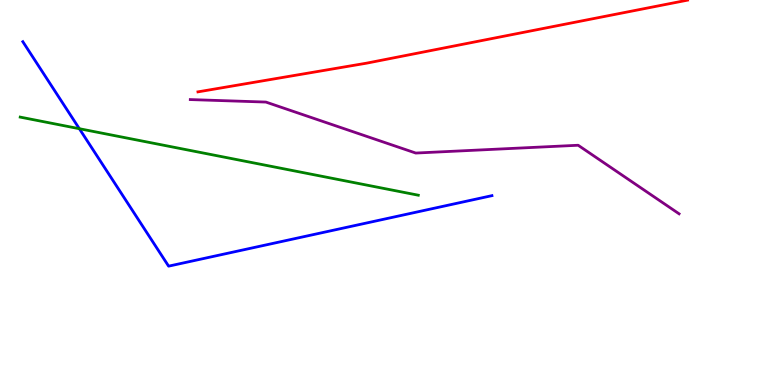[{'lines': ['blue', 'red'], 'intersections': []}, {'lines': ['green', 'red'], 'intersections': []}, {'lines': ['purple', 'red'], 'intersections': []}, {'lines': ['blue', 'green'], 'intersections': [{'x': 1.02, 'y': 6.66}]}, {'lines': ['blue', 'purple'], 'intersections': []}, {'lines': ['green', 'purple'], 'intersections': []}]